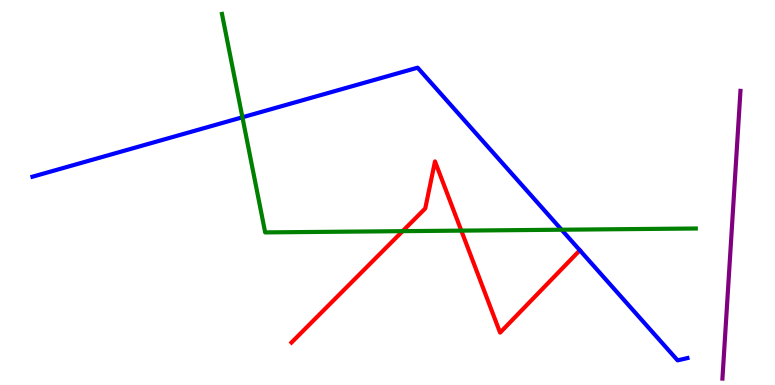[{'lines': ['blue', 'red'], 'intersections': [{'x': 7.48, 'y': 3.5}]}, {'lines': ['green', 'red'], 'intersections': [{'x': 5.2, 'y': 4.0}, {'x': 5.95, 'y': 4.01}]}, {'lines': ['purple', 'red'], 'intersections': []}, {'lines': ['blue', 'green'], 'intersections': [{'x': 3.13, 'y': 6.95}, {'x': 7.25, 'y': 4.03}]}, {'lines': ['blue', 'purple'], 'intersections': []}, {'lines': ['green', 'purple'], 'intersections': []}]